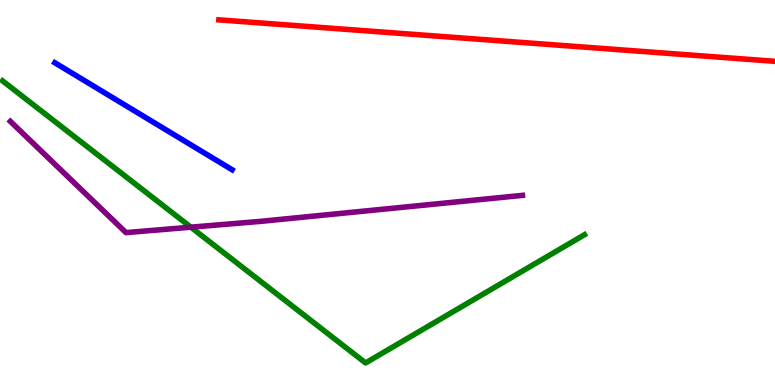[{'lines': ['blue', 'red'], 'intersections': []}, {'lines': ['green', 'red'], 'intersections': []}, {'lines': ['purple', 'red'], 'intersections': []}, {'lines': ['blue', 'green'], 'intersections': []}, {'lines': ['blue', 'purple'], 'intersections': []}, {'lines': ['green', 'purple'], 'intersections': [{'x': 2.46, 'y': 4.1}]}]